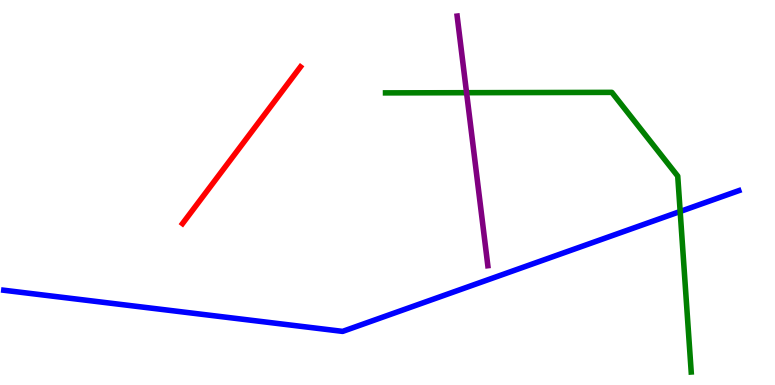[{'lines': ['blue', 'red'], 'intersections': []}, {'lines': ['green', 'red'], 'intersections': []}, {'lines': ['purple', 'red'], 'intersections': []}, {'lines': ['blue', 'green'], 'intersections': [{'x': 8.78, 'y': 4.51}]}, {'lines': ['blue', 'purple'], 'intersections': []}, {'lines': ['green', 'purple'], 'intersections': [{'x': 6.02, 'y': 7.59}]}]